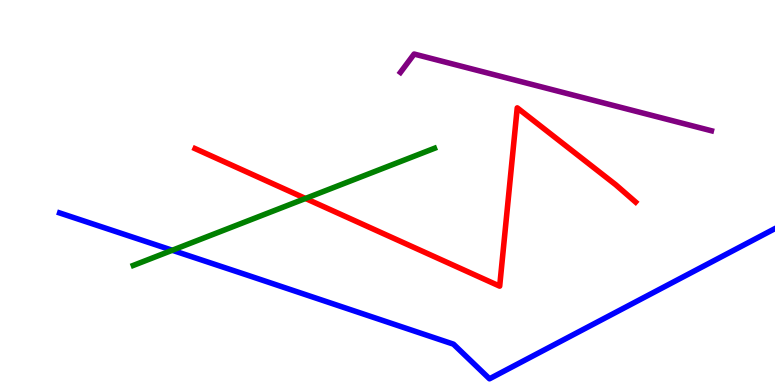[{'lines': ['blue', 'red'], 'intersections': []}, {'lines': ['green', 'red'], 'intersections': [{'x': 3.94, 'y': 4.85}]}, {'lines': ['purple', 'red'], 'intersections': []}, {'lines': ['blue', 'green'], 'intersections': [{'x': 2.22, 'y': 3.5}]}, {'lines': ['blue', 'purple'], 'intersections': []}, {'lines': ['green', 'purple'], 'intersections': []}]